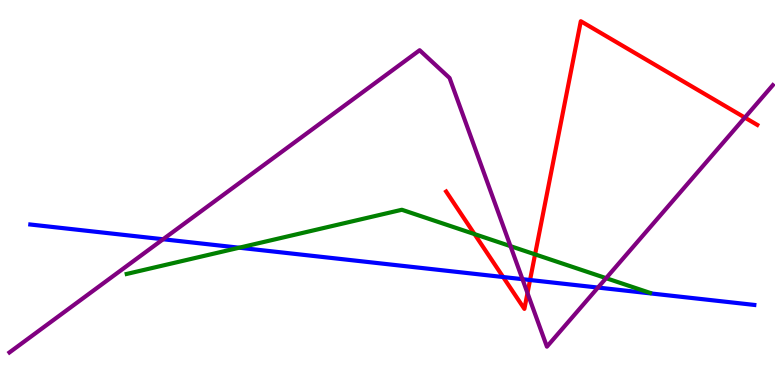[{'lines': ['blue', 'red'], 'intersections': [{'x': 6.49, 'y': 2.8}, {'x': 6.84, 'y': 2.73}]}, {'lines': ['green', 'red'], 'intersections': [{'x': 6.12, 'y': 3.92}, {'x': 6.9, 'y': 3.39}]}, {'lines': ['purple', 'red'], 'intersections': [{'x': 6.81, 'y': 2.39}, {'x': 9.61, 'y': 6.95}]}, {'lines': ['blue', 'green'], 'intersections': [{'x': 3.09, 'y': 3.57}]}, {'lines': ['blue', 'purple'], 'intersections': [{'x': 2.1, 'y': 3.79}, {'x': 6.74, 'y': 2.75}, {'x': 7.72, 'y': 2.53}]}, {'lines': ['green', 'purple'], 'intersections': [{'x': 6.59, 'y': 3.61}, {'x': 7.82, 'y': 2.77}]}]